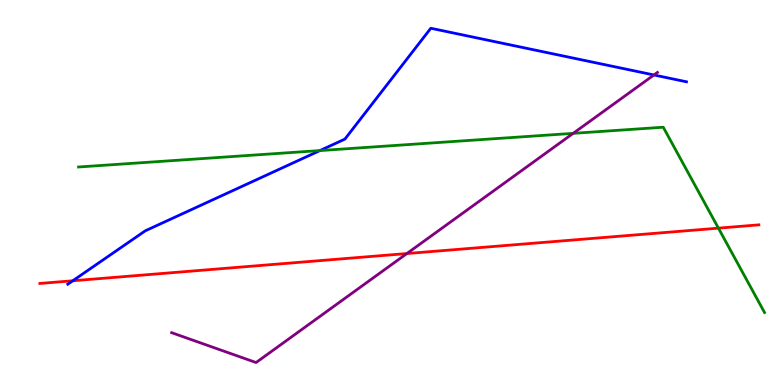[{'lines': ['blue', 'red'], 'intersections': [{'x': 0.939, 'y': 2.71}]}, {'lines': ['green', 'red'], 'intersections': [{'x': 9.27, 'y': 4.07}]}, {'lines': ['purple', 'red'], 'intersections': [{'x': 5.25, 'y': 3.41}]}, {'lines': ['blue', 'green'], 'intersections': [{'x': 4.13, 'y': 6.09}]}, {'lines': ['blue', 'purple'], 'intersections': [{'x': 8.44, 'y': 8.05}]}, {'lines': ['green', 'purple'], 'intersections': [{'x': 7.4, 'y': 6.54}]}]